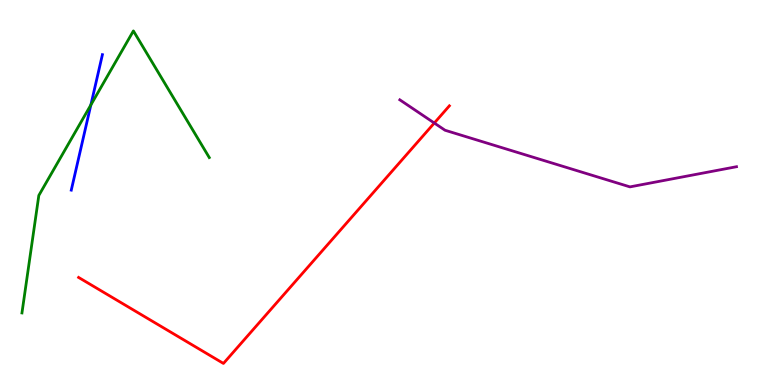[{'lines': ['blue', 'red'], 'intersections': []}, {'lines': ['green', 'red'], 'intersections': []}, {'lines': ['purple', 'red'], 'intersections': [{'x': 5.6, 'y': 6.8}]}, {'lines': ['blue', 'green'], 'intersections': [{'x': 1.17, 'y': 7.27}]}, {'lines': ['blue', 'purple'], 'intersections': []}, {'lines': ['green', 'purple'], 'intersections': []}]